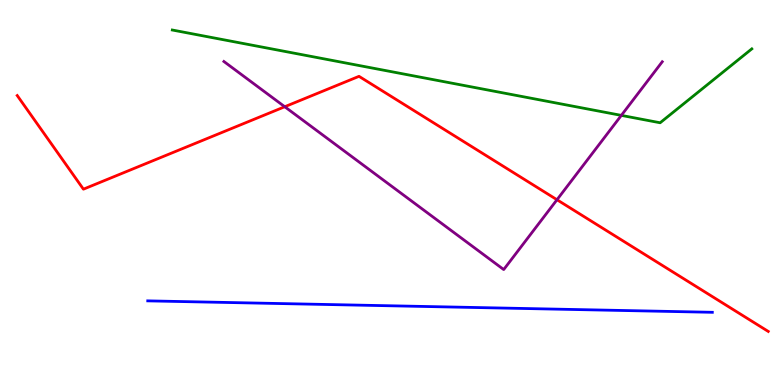[{'lines': ['blue', 'red'], 'intersections': []}, {'lines': ['green', 'red'], 'intersections': []}, {'lines': ['purple', 'red'], 'intersections': [{'x': 3.67, 'y': 7.23}, {'x': 7.19, 'y': 4.81}]}, {'lines': ['blue', 'green'], 'intersections': []}, {'lines': ['blue', 'purple'], 'intersections': []}, {'lines': ['green', 'purple'], 'intersections': [{'x': 8.02, 'y': 7.0}]}]